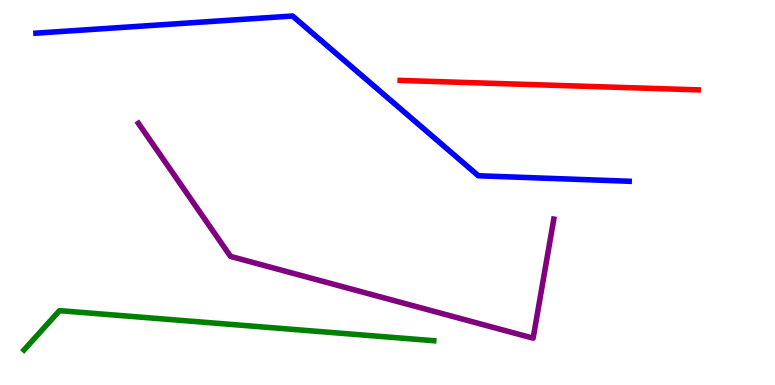[{'lines': ['blue', 'red'], 'intersections': []}, {'lines': ['green', 'red'], 'intersections': []}, {'lines': ['purple', 'red'], 'intersections': []}, {'lines': ['blue', 'green'], 'intersections': []}, {'lines': ['blue', 'purple'], 'intersections': []}, {'lines': ['green', 'purple'], 'intersections': []}]